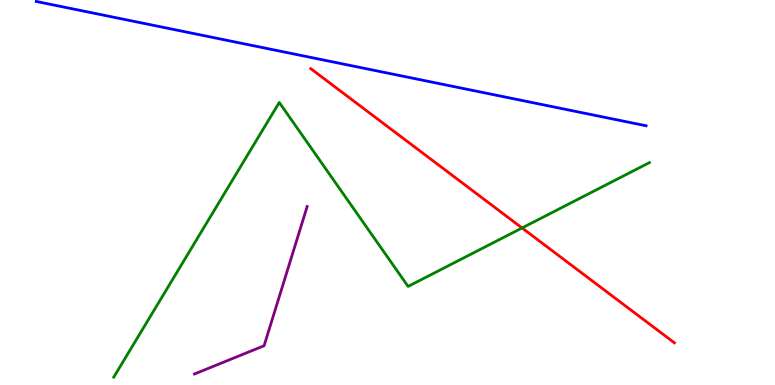[{'lines': ['blue', 'red'], 'intersections': []}, {'lines': ['green', 'red'], 'intersections': [{'x': 6.74, 'y': 4.08}]}, {'lines': ['purple', 'red'], 'intersections': []}, {'lines': ['blue', 'green'], 'intersections': []}, {'lines': ['blue', 'purple'], 'intersections': []}, {'lines': ['green', 'purple'], 'intersections': []}]